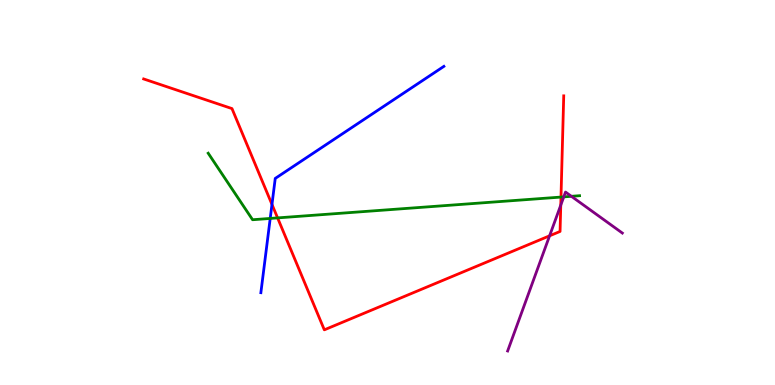[{'lines': ['blue', 'red'], 'intersections': [{'x': 3.51, 'y': 4.69}]}, {'lines': ['green', 'red'], 'intersections': [{'x': 3.58, 'y': 4.34}, {'x': 7.24, 'y': 4.88}]}, {'lines': ['purple', 'red'], 'intersections': [{'x': 7.09, 'y': 3.87}, {'x': 7.24, 'y': 4.67}]}, {'lines': ['blue', 'green'], 'intersections': [{'x': 3.49, 'y': 4.33}]}, {'lines': ['blue', 'purple'], 'intersections': []}, {'lines': ['green', 'purple'], 'intersections': [{'x': 7.27, 'y': 4.89}, {'x': 7.37, 'y': 4.9}]}]